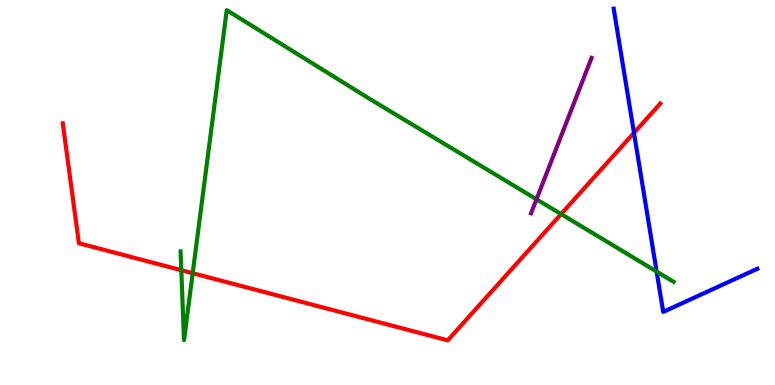[{'lines': ['blue', 'red'], 'intersections': [{'x': 8.18, 'y': 6.55}]}, {'lines': ['green', 'red'], 'intersections': [{'x': 2.34, 'y': 2.98}, {'x': 2.49, 'y': 2.9}, {'x': 7.24, 'y': 4.44}]}, {'lines': ['purple', 'red'], 'intersections': []}, {'lines': ['blue', 'green'], 'intersections': [{'x': 8.47, 'y': 2.95}]}, {'lines': ['blue', 'purple'], 'intersections': []}, {'lines': ['green', 'purple'], 'intersections': [{'x': 6.92, 'y': 4.82}]}]